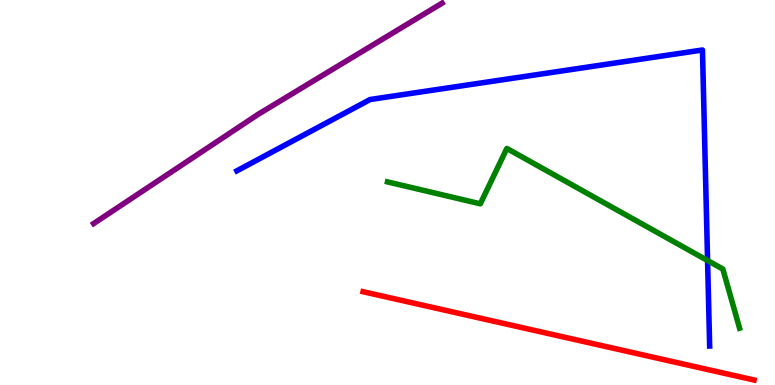[{'lines': ['blue', 'red'], 'intersections': []}, {'lines': ['green', 'red'], 'intersections': []}, {'lines': ['purple', 'red'], 'intersections': []}, {'lines': ['blue', 'green'], 'intersections': [{'x': 9.13, 'y': 3.23}]}, {'lines': ['blue', 'purple'], 'intersections': []}, {'lines': ['green', 'purple'], 'intersections': []}]